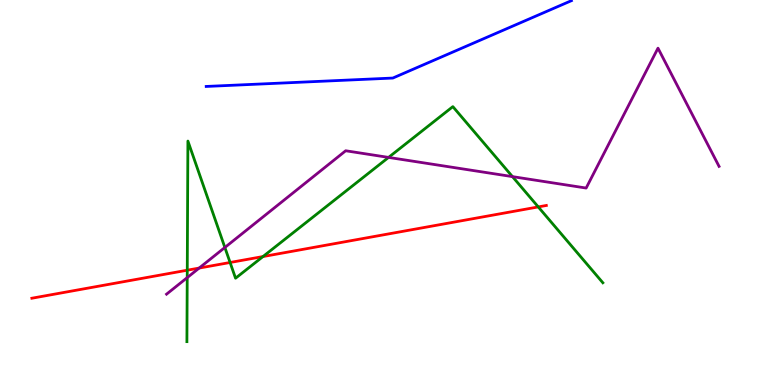[{'lines': ['blue', 'red'], 'intersections': []}, {'lines': ['green', 'red'], 'intersections': [{'x': 2.42, 'y': 2.98}, {'x': 2.97, 'y': 3.18}, {'x': 3.39, 'y': 3.34}, {'x': 6.95, 'y': 4.63}]}, {'lines': ['purple', 'red'], 'intersections': [{'x': 2.57, 'y': 3.04}]}, {'lines': ['blue', 'green'], 'intersections': []}, {'lines': ['blue', 'purple'], 'intersections': []}, {'lines': ['green', 'purple'], 'intersections': [{'x': 2.42, 'y': 2.79}, {'x': 2.9, 'y': 3.57}, {'x': 5.01, 'y': 5.91}, {'x': 6.61, 'y': 5.41}]}]